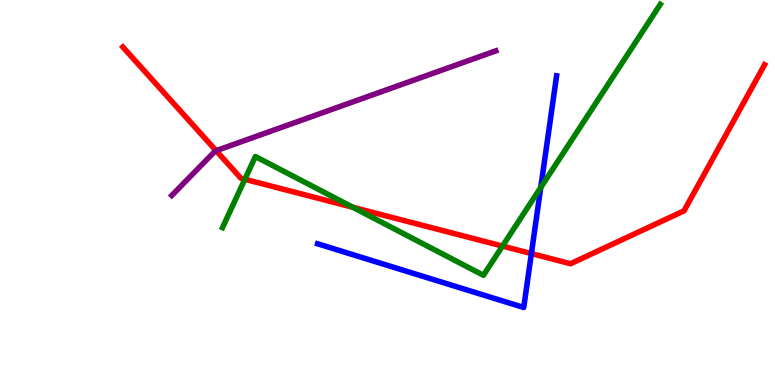[{'lines': ['blue', 'red'], 'intersections': [{'x': 6.86, 'y': 3.41}]}, {'lines': ['green', 'red'], 'intersections': [{'x': 3.16, 'y': 5.34}, {'x': 4.55, 'y': 4.62}, {'x': 6.48, 'y': 3.61}]}, {'lines': ['purple', 'red'], 'intersections': [{'x': 2.79, 'y': 6.09}]}, {'lines': ['blue', 'green'], 'intersections': [{'x': 6.98, 'y': 5.13}]}, {'lines': ['blue', 'purple'], 'intersections': []}, {'lines': ['green', 'purple'], 'intersections': []}]